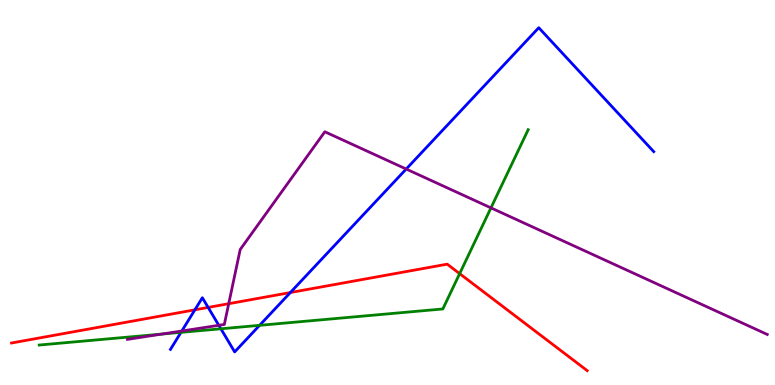[{'lines': ['blue', 'red'], 'intersections': [{'x': 2.51, 'y': 1.95}, {'x': 2.69, 'y': 2.01}, {'x': 3.75, 'y': 2.4}]}, {'lines': ['green', 'red'], 'intersections': [{'x': 5.93, 'y': 2.89}]}, {'lines': ['purple', 'red'], 'intersections': [{'x': 2.95, 'y': 2.11}]}, {'lines': ['blue', 'green'], 'intersections': [{'x': 2.34, 'y': 1.37}, {'x': 2.85, 'y': 1.46}, {'x': 3.35, 'y': 1.55}]}, {'lines': ['blue', 'purple'], 'intersections': [{'x': 2.35, 'y': 1.4}, {'x': 2.82, 'y': 1.55}, {'x': 5.24, 'y': 5.61}]}, {'lines': ['green', 'purple'], 'intersections': [{'x': 2.09, 'y': 1.32}, {'x': 6.34, 'y': 4.6}]}]